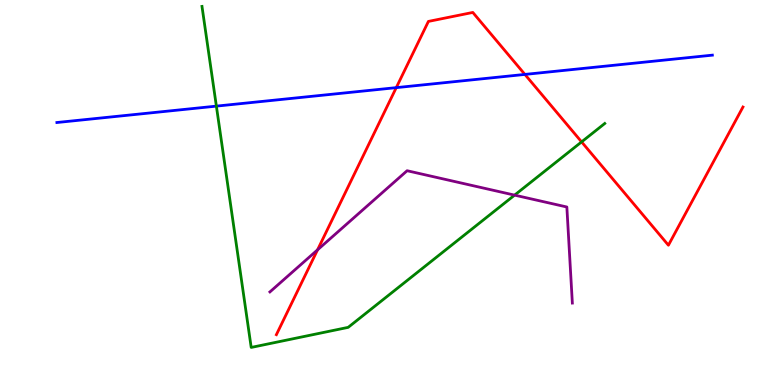[{'lines': ['blue', 'red'], 'intersections': [{'x': 5.11, 'y': 7.72}, {'x': 6.77, 'y': 8.07}]}, {'lines': ['green', 'red'], 'intersections': [{'x': 7.5, 'y': 6.31}]}, {'lines': ['purple', 'red'], 'intersections': [{'x': 4.1, 'y': 3.51}]}, {'lines': ['blue', 'green'], 'intersections': [{'x': 2.79, 'y': 7.24}]}, {'lines': ['blue', 'purple'], 'intersections': []}, {'lines': ['green', 'purple'], 'intersections': [{'x': 6.64, 'y': 4.93}]}]